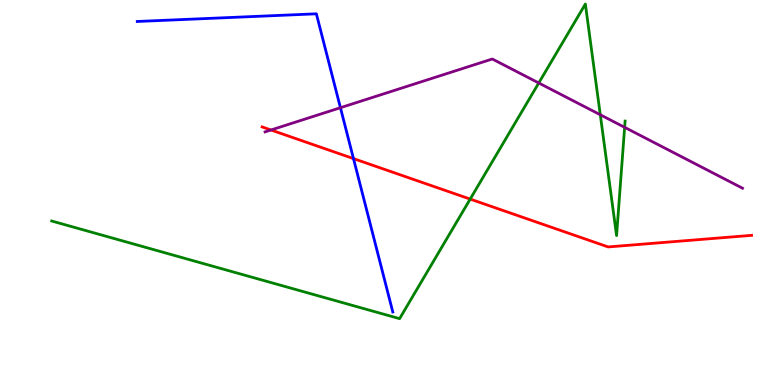[{'lines': ['blue', 'red'], 'intersections': [{'x': 4.56, 'y': 5.88}]}, {'lines': ['green', 'red'], 'intersections': [{'x': 6.07, 'y': 4.83}]}, {'lines': ['purple', 'red'], 'intersections': [{'x': 3.5, 'y': 6.62}]}, {'lines': ['blue', 'green'], 'intersections': []}, {'lines': ['blue', 'purple'], 'intersections': [{'x': 4.39, 'y': 7.2}]}, {'lines': ['green', 'purple'], 'intersections': [{'x': 6.95, 'y': 7.84}, {'x': 7.75, 'y': 7.02}, {'x': 8.06, 'y': 6.69}]}]